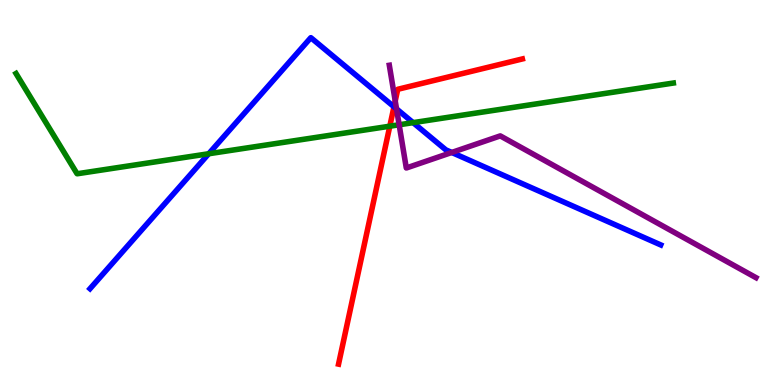[{'lines': ['blue', 'red'], 'intersections': [{'x': 5.08, 'y': 7.23}]}, {'lines': ['green', 'red'], 'intersections': [{'x': 5.03, 'y': 6.72}]}, {'lines': ['purple', 'red'], 'intersections': [{'x': 5.1, 'y': 7.38}]}, {'lines': ['blue', 'green'], 'intersections': [{'x': 2.69, 'y': 6.01}, {'x': 5.33, 'y': 6.81}]}, {'lines': ['blue', 'purple'], 'intersections': [{'x': 5.12, 'y': 7.17}, {'x': 5.83, 'y': 6.04}]}, {'lines': ['green', 'purple'], 'intersections': [{'x': 5.15, 'y': 6.76}]}]